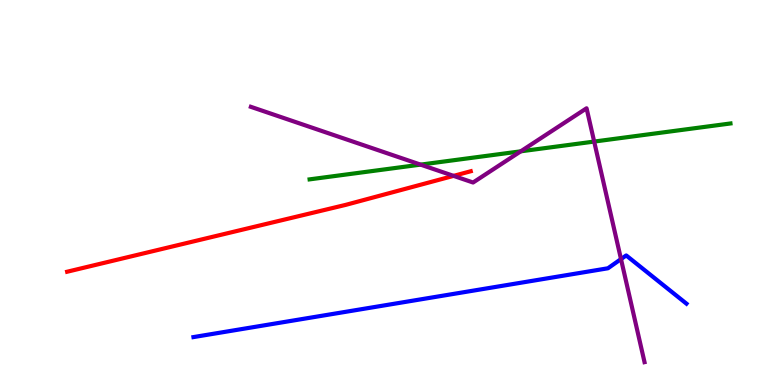[{'lines': ['blue', 'red'], 'intersections': []}, {'lines': ['green', 'red'], 'intersections': []}, {'lines': ['purple', 'red'], 'intersections': [{'x': 5.85, 'y': 5.43}]}, {'lines': ['blue', 'green'], 'intersections': []}, {'lines': ['blue', 'purple'], 'intersections': [{'x': 8.01, 'y': 3.27}]}, {'lines': ['green', 'purple'], 'intersections': [{'x': 5.43, 'y': 5.72}, {'x': 6.72, 'y': 6.07}, {'x': 7.67, 'y': 6.32}]}]